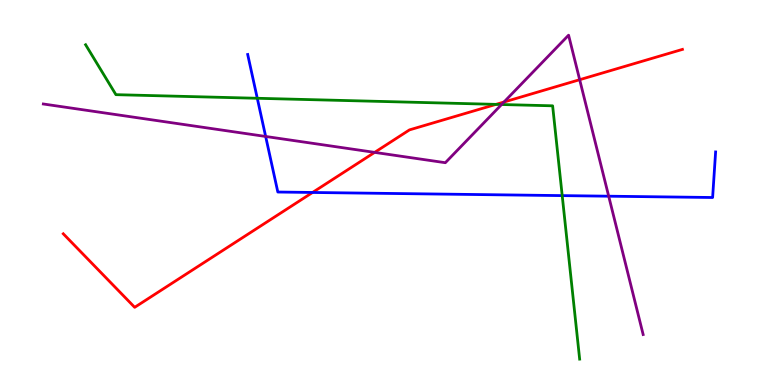[{'lines': ['blue', 'red'], 'intersections': [{'x': 4.03, 'y': 5.0}]}, {'lines': ['green', 'red'], 'intersections': [{'x': 6.4, 'y': 7.29}]}, {'lines': ['purple', 'red'], 'intersections': [{'x': 4.83, 'y': 6.04}, {'x': 6.5, 'y': 7.35}, {'x': 7.48, 'y': 7.93}]}, {'lines': ['blue', 'green'], 'intersections': [{'x': 3.32, 'y': 7.45}, {'x': 7.25, 'y': 4.92}]}, {'lines': ['blue', 'purple'], 'intersections': [{'x': 3.43, 'y': 6.46}, {'x': 7.85, 'y': 4.9}]}, {'lines': ['green', 'purple'], 'intersections': [{'x': 6.47, 'y': 7.29}]}]